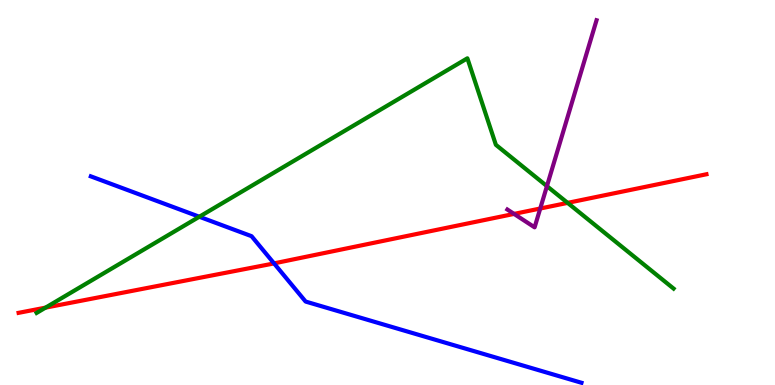[{'lines': ['blue', 'red'], 'intersections': [{'x': 3.54, 'y': 3.16}]}, {'lines': ['green', 'red'], 'intersections': [{'x': 0.588, 'y': 2.01}, {'x': 7.32, 'y': 4.73}]}, {'lines': ['purple', 'red'], 'intersections': [{'x': 6.63, 'y': 4.44}, {'x': 6.97, 'y': 4.58}]}, {'lines': ['blue', 'green'], 'intersections': [{'x': 2.57, 'y': 4.37}]}, {'lines': ['blue', 'purple'], 'intersections': []}, {'lines': ['green', 'purple'], 'intersections': [{'x': 7.06, 'y': 5.17}]}]